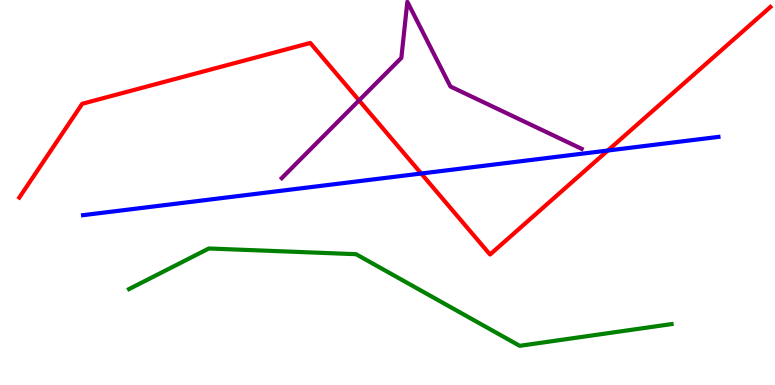[{'lines': ['blue', 'red'], 'intersections': [{'x': 5.43, 'y': 5.49}, {'x': 7.84, 'y': 6.09}]}, {'lines': ['green', 'red'], 'intersections': []}, {'lines': ['purple', 'red'], 'intersections': [{'x': 4.63, 'y': 7.39}]}, {'lines': ['blue', 'green'], 'intersections': []}, {'lines': ['blue', 'purple'], 'intersections': []}, {'lines': ['green', 'purple'], 'intersections': []}]